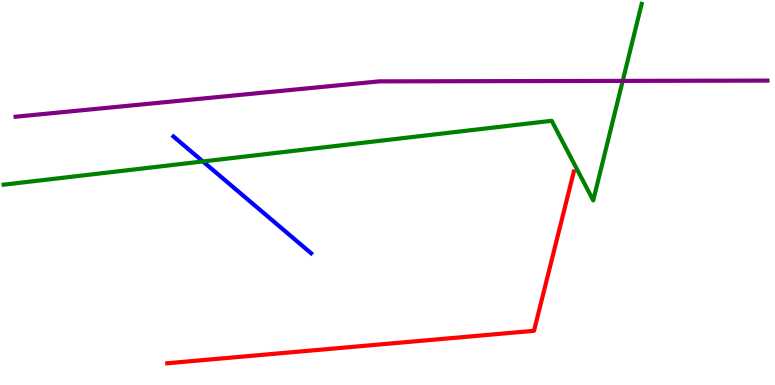[{'lines': ['blue', 'red'], 'intersections': []}, {'lines': ['green', 'red'], 'intersections': []}, {'lines': ['purple', 'red'], 'intersections': []}, {'lines': ['blue', 'green'], 'intersections': [{'x': 2.62, 'y': 5.81}]}, {'lines': ['blue', 'purple'], 'intersections': []}, {'lines': ['green', 'purple'], 'intersections': [{'x': 8.03, 'y': 7.9}]}]